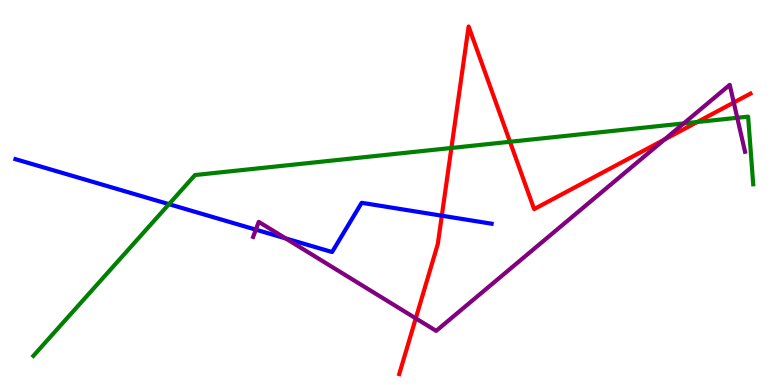[{'lines': ['blue', 'red'], 'intersections': [{'x': 5.7, 'y': 4.4}]}, {'lines': ['green', 'red'], 'intersections': [{'x': 5.82, 'y': 6.16}, {'x': 6.58, 'y': 6.32}, {'x': 9.0, 'y': 6.83}]}, {'lines': ['purple', 'red'], 'intersections': [{'x': 5.36, 'y': 1.73}, {'x': 8.57, 'y': 6.38}, {'x': 9.47, 'y': 7.34}]}, {'lines': ['blue', 'green'], 'intersections': [{'x': 2.18, 'y': 4.7}]}, {'lines': ['blue', 'purple'], 'intersections': [{'x': 3.3, 'y': 4.03}, {'x': 3.69, 'y': 3.81}]}, {'lines': ['green', 'purple'], 'intersections': [{'x': 8.82, 'y': 6.79}, {'x': 9.51, 'y': 6.94}]}]